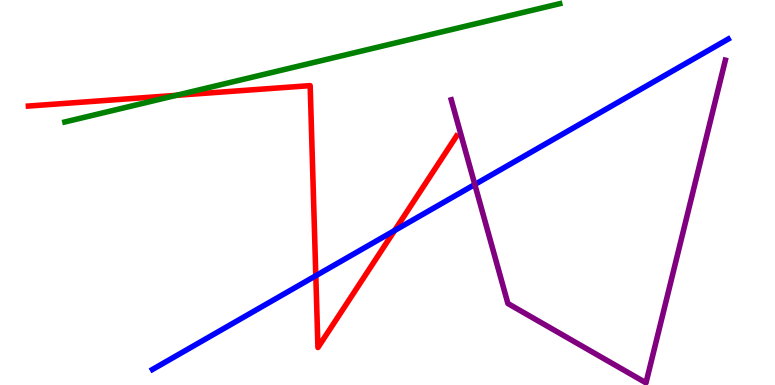[{'lines': ['blue', 'red'], 'intersections': [{'x': 4.07, 'y': 2.84}, {'x': 5.09, 'y': 4.01}]}, {'lines': ['green', 'red'], 'intersections': [{'x': 2.28, 'y': 7.52}]}, {'lines': ['purple', 'red'], 'intersections': []}, {'lines': ['blue', 'green'], 'intersections': []}, {'lines': ['blue', 'purple'], 'intersections': [{'x': 6.13, 'y': 5.21}]}, {'lines': ['green', 'purple'], 'intersections': []}]